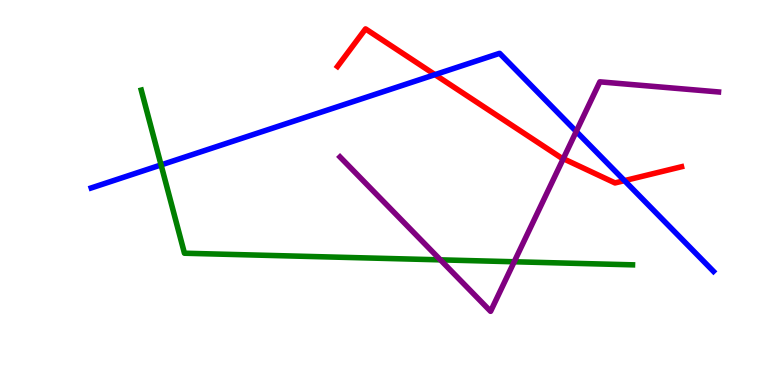[{'lines': ['blue', 'red'], 'intersections': [{'x': 5.61, 'y': 8.06}, {'x': 8.06, 'y': 5.31}]}, {'lines': ['green', 'red'], 'intersections': []}, {'lines': ['purple', 'red'], 'intersections': [{'x': 7.27, 'y': 5.88}]}, {'lines': ['blue', 'green'], 'intersections': [{'x': 2.08, 'y': 5.72}]}, {'lines': ['blue', 'purple'], 'intersections': [{'x': 7.44, 'y': 6.59}]}, {'lines': ['green', 'purple'], 'intersections': [{'x': 5.68, 'y': 3.25}, {'x': 6.63, 'y': 3.2}]}]